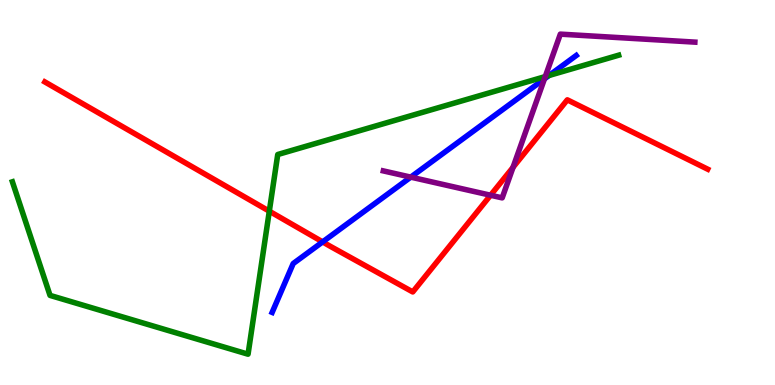[{'lines': ['blue', 'red'], 'intersections': [{'x': 4.16, 'y': 3.72}]}, {'lines': ['green', 'red'], 'intersections': [{'x': 3.48, 'y': 4.51}]}, {'lines': ['purple', 'red'], 'intersections': [{'x': 6.33, 'y': 4.93}, {'x': 6.62, 'y': 5.66}]}, {'lines': ['blue', 'green'], 'intersections': [{'x': 7.08, 'y': 8.04}]}, {'lines': ['blue', 'purple'], 'intersections': [{'x': 5.3, 'y': 5.4}, {'x': 7.03, 'y': 7.95}]}, {'lines': ['green', 'purple'], 'intersections': [{'x': 7.04, 'y': 8.01}]}]